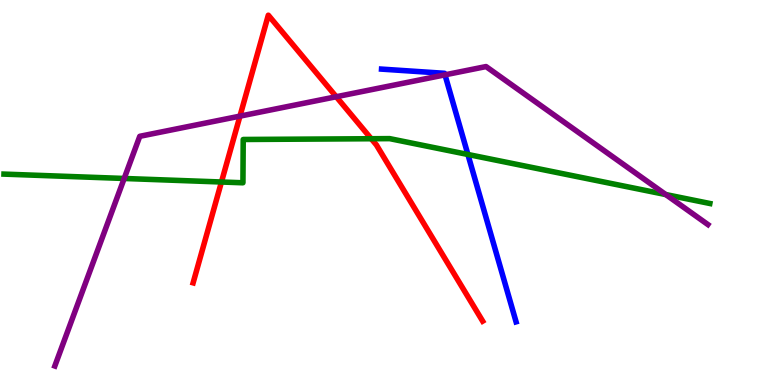[{'lines': ['blue', 'red'], 'intersections': []}, {'lines': ['green', 'red'], 'intersections': [{'x': 2.86, 'y': 5.27}, {'x': 4.79, 'y': 6.4}]}, {'lines': ['purple', 'red'], 'intersections': [{'x': 3.1, 'y': 6.98}, {'x': 4.34, 'y': 7.49}]}, {'lines': ['blue', 'green'], 'intersections': [{'x': 6.04, 'y': 5.99}]}, {'lines': ['blue', 'purple'], 'intersections': [{'x': 5.74, 'y': 8.06}]}, {'lines': ['green', 'purple'], 'intersections': [{'x': 1.6, 'y': 5.36}, {'x': 8.59, 'y': 4.95}]}]